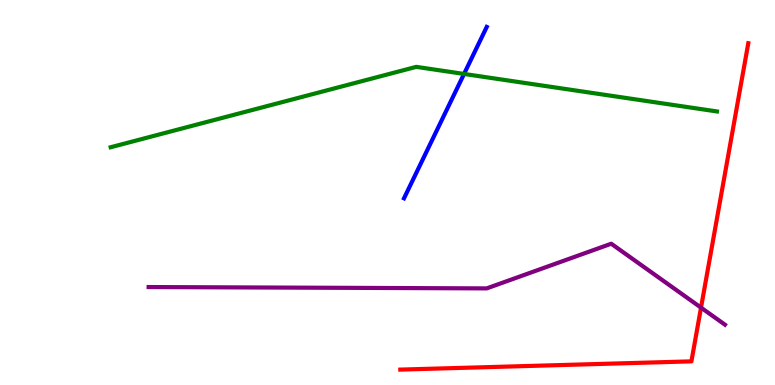[{'lines': ['blue', 'red'], 'intersections': []}, {'lines': ['green', 'red'], 'intersections': []}, {'lines': ['purple', 'red'], 'intersections': [{'x': 9.05, 'y': 2.01}]}, {'lines': ['blue', 'green'], 'intersections': [{'x': 5.99, 'y': 8.08}]}, {'lines': ['blue', 'purple'], 'intersections': []}, {'lines': ['green', 'purple'], 'intersections': []}]